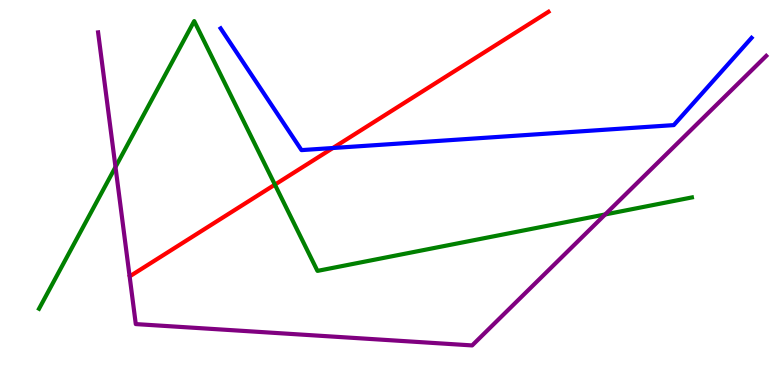[{'lines': ['blue', 'red'], 'intersections': [{'x': 4.3, 'y': 6.16}]}, {'lines': ['green', 'red'], 'intersections': [{'x': 3.55, 'y': 5.2}]}, {'lines': ['purple', 'red'], 'intersections': []}, {'lines': ['blue', 'green'], 'intersections': []}, {'lines': ['blue', 'purple'], 'intersections': []}, {'lines': ['green', 'purple'], 'intersections': [{'x': 1.49, 'y': 5.66}, {'x': 7.81, 'y': 4.43}]}]